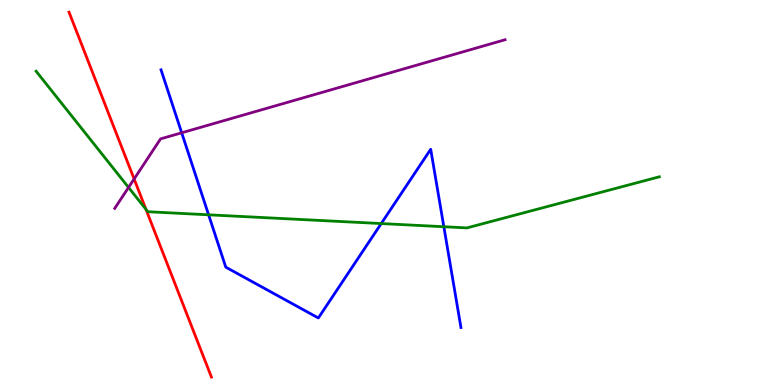[{'lines': ['blue', 'red'], 'intersections': []}, {'lines': ['green', 'red'], 'intersections': [{'x': 1.88, 'y': 4.56}]}, {'lines': ['purple', 'red'], 'intersections': [{'x': 1.73, 'y': 5.35}]}, {'lines': ['blue', 'green'], 'intersections': [{'x': 2.69, 'y': 4.42}, {'x': 4.92, 'y': 4.19}, {'x': 5.73, 'y': 4.11}]}, {'lines': ['blue', 'purple'], 'intersections': [{'x': 2.34, 'y': 6.55}]}, {'lines': ['green', 'purple'], 'intersections': [{'x': 1.66, 'y': 5.13}]}]